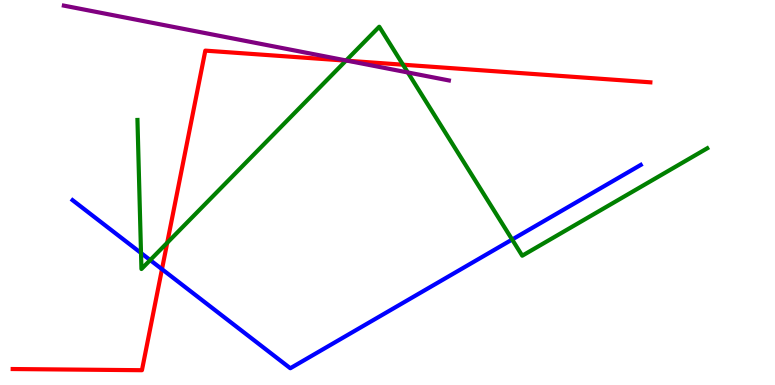[{'lines': ['blue', 'red'], 'intersections': [{'x': 2.09, 'y': 3.01}]}, {'lines': ['green', 'red'], 'intersections': [{'x': 2.16, 'y': 3.69}, {'x': 4.46, 'y': 8.42}, {'x': 5.2, 'y': 8.32}]}, {'lines': ['purple', 'red'], 'intersections': [{'x': 4.49, 'y': 8.42}]}, {'lines': ['blue', 'green'], 'intersections': [{'x': 1.82, 'y': 3.43}, {'x': 1.94, 'y': 3.24}, {'x': 6.61, 'y': 3.78}]}, {'lines': ['blue', 'purple'], 'intersections': []}, {'lines': ['green', 'purple'], 'intersections': [{'x': 4.47, 'y': 8.43}, {'x': 5.26, 'y': 8.12}]}]